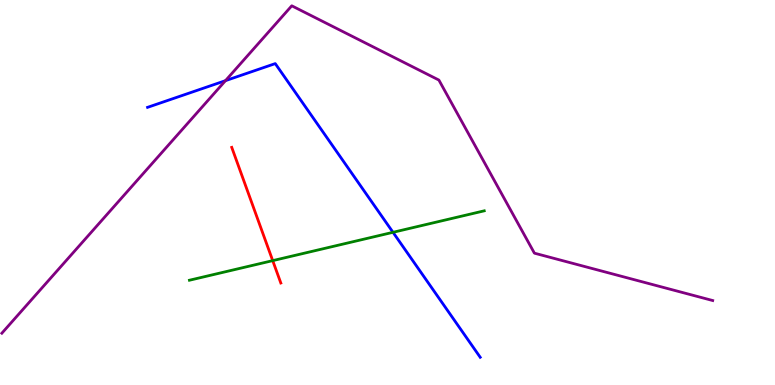[{'lines': ['blue', 'red'], 'intersections': []}, {'lines': ['green', 'red'], 'intersections': [{'x': 3.52, 'y': 3.23}]}, {'lines': ['purple', 'red'], 'intersections': []}, {'lines': ['blue', 'green'], 'intersections': [{'x': 5.07, 'y': 3.97}]}, {'lines': ['blue', 'purple'], 'intersections': [{'x': 2.91, 'y': 7.91}]}, {'lines': ['green', 'purple'], 'intersections': []}]